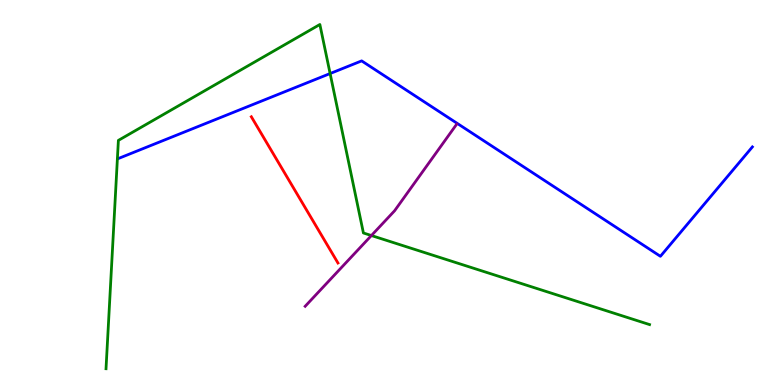[{'lines': ['blue', 'red'], 'intersections': []}, {'lines': ['green', 'red'], 'intersections': []}, {'lines': ['purple', 'red'], 'intersections': []}, {'lines': ['blue', 'green'], 'intersections': [{'x': 4.26, 'y': 8.09}]}, {'lines': ['blue', 'purple'], 'intersections': []}, {'lines': ['green', 'purple'], 'intersections': [{'x': 4.79, 'y': 3.88}]}]